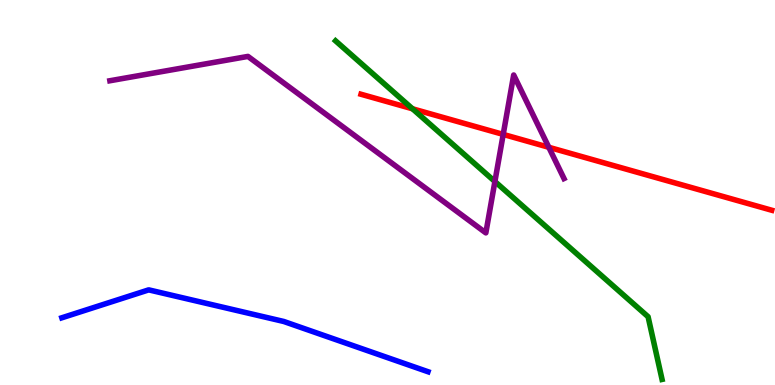[{'lines': ['blue', 'red'], 'intersections': []}, {'lines': ['green', 'red'], 'intersections': [{'x': 5.32, 'y': 7.17}]}, {'lines': ['purple', 'red'], 'intersections': [{'x': 6.49, 'y': 6.51}, {'x': 7.08, 'y': 6.17}]}, {'lines': ['blue', 'green'], 'intersections': []}, {'lines': ['blue', 'purple'], 'intersections': []}, {'lines': ['green', 'purple'], 'intersections': [{'x': 6.39, 'y': 5.29}]}]